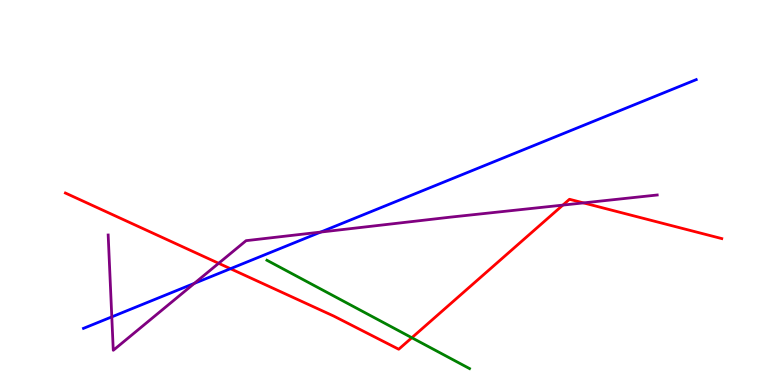[{'lines': ['blue', 'red'], 'intersections': [{'x': 2.97, 'y': 3.02}]}, {'lines': ['green', 'red'], 'intersections': [{'x': 5.31, 'y': 1.23}]}, {'lines': ['purple', 'red'], 'intersections': [{'x': 2.82, 'y': 3.16}, {'x': 7.26, 'y': 4.67}, {'x': 7.53, 'y': 4.73}]}, {'lines': ['blue', 'green'], 'intersections': []}, {'lines': ['blue', 'purple'], 'intersections': [{'x': 1.44, 'y': 1.77}, {'x': 2.51, 'y': 2.64}, {'x': 4.14, 'y': 3.97}]}, {'lines': ['green', 'purple'], 'intersections': []}]